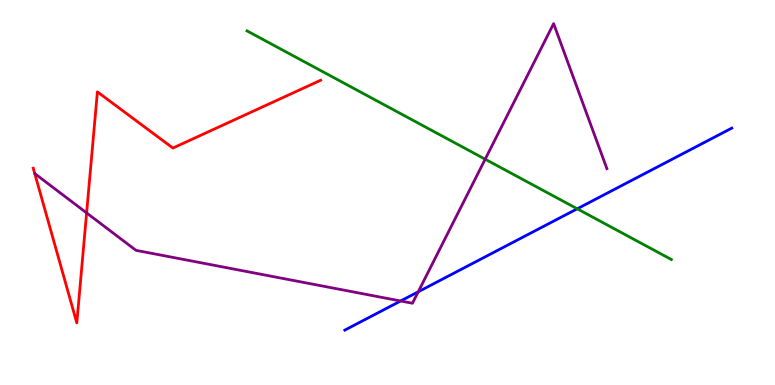[{'lines': ['blue', 'red'], 'intersections': []}, {'lines': ['green', 'red'], 'intersections': []}, {'lines': ['purple', 'red'], 'intersections': [{'x': 1.12, 'y': 4.47}]}, {'lines': ['blue', 'green'], 'intersections': [{'x': 7.45, 'y': 4.58}]}, {'lines': ['blue', 'purple'], 'intersections': [{'x': 5.17, 'y': 2.18}, {'x': 5.4, 'y': 2.42}]}, {'lines': ['green', 'purple'], 'intersections': [{'x': 6.26, 'y': 5.87}]}]